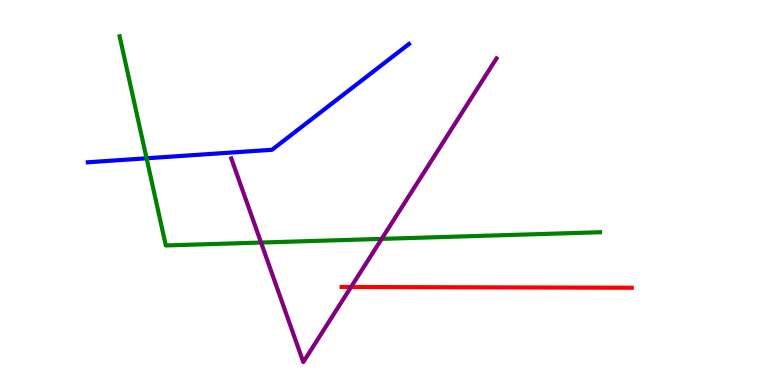[{'lines': ['blue', 'red'], 'intersections': []}, {'lines': ['green', 'red'], 'intersections': []}, {'lines': ['purple', 'red'], 'intersections': [{'x': 4.53, 'y': 2.55}]}, {'lines': ['blue', 'green'], 'intersections': [{'x': 1.89, 'y': 5.89}]}, {'lines': ['blue', 'purple'], 'intersections': []}, {'lines': ['green', 'purple'], 'intersections': [{'x': 3.37, 'y': 3.7}, {'x': 4.92, 'y': 3.8}]}]